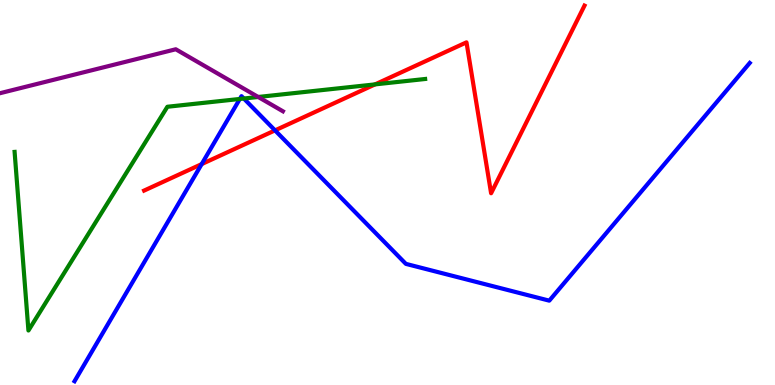[{'lines': ['blue', 'red'], 'intersections': [{'x': 2.6, 'y': 5.74}, {'x': 3.55, 'y': 6.61}]}, {'lines': ['green', 'red'], 'intersections': [{'x': 4.84, 'y': 7.81}]}, {'lines': ['purple', 'red'], 'intersections': []}, {'lines': ['blue', 'green'], 'intersections': [{'x': 3.09, 'y': 7.43}, {'x': 3.15, 'y': 7.44}]}, {'lines': ['blue', 'purple'], 'intersections': []}, {'lines': ['green', 'purple'], 'intersections': [{'x': 3.33, 'y': 7.48}]}]